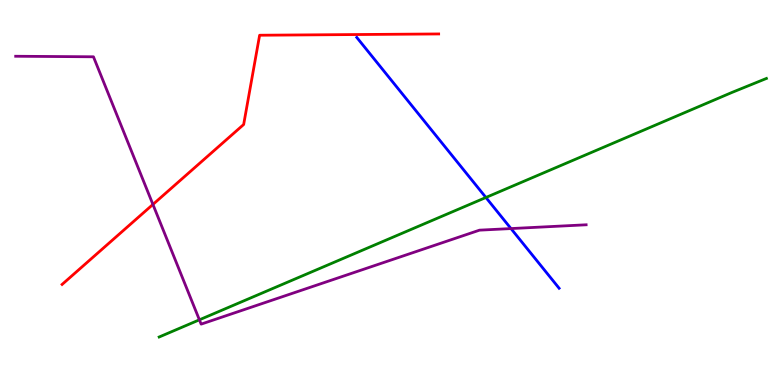[{'lines': ['blue', 'red'], 'intersections': []}, {'lines': ['green', 'red'], 'intersections': []}, {'lines': ['purple', 'red'], 'intersections': [{'x': 1.97, 'y': 4.69}]}, {'lines': ['blue', 'green'], 'intersections': [{'x': 6.27, 'y': 4.87}]}, {'lines': ['blue', 'purple'], 'intersections': [{'x': 6.59, 'y': 4.06}]}, {'lines': ['green', 'purple'], 'intersections': [{'x': 2.57, 'y': 1.69}]}]